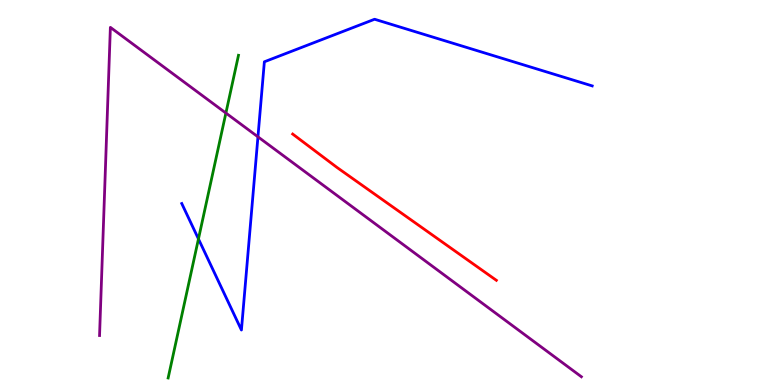[{'lines': ['blue', 'red'], 'intersections': []}, {'lines': ['green', 'red'], 'intersections': []}, {'lines': ['purple', 'red'], 'intersections': []}, {'lines': ['blue', 'green'], 'intersections': [{'x': 2.56, 'y': 3.79}]}, {'lines': ['blue', 'purple'], 'intersections': [{'x': 3.33, 'y': 6.45}]}, {'lines': ['green', 'purple'], 'intersections': [{'x': 2.91, 'y': 7.06}]}]